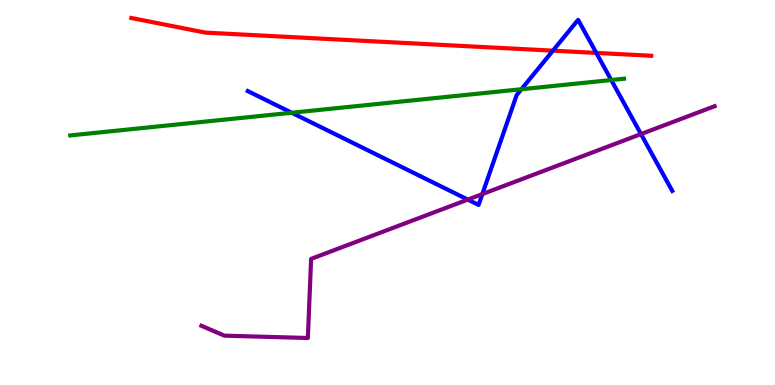[{'lines': ['blue', 'red'], 'intersections': [{'x': 7.13, 'y': 8.68}, {'x': 7.69, 'y': 8.63}]}, {'lines': ['green', 'red'], 'intersections': []}, {'lines': ['purple', 'red'], 'intersections': []}, {'lines': ['blue', 'green'], 'intersections': [{'x': 3.76, 'y': 7.07}, {'x': 6.73, 'y': 7.68}, {'x': 7.89, 'y': 7.92}]}, {'lines': ['blue', 'purple'], 'intersections': [{'x': 6.04, 'y': 4.82}, {'x': 6.22, 'y': 4.96}, {'x': 8.27, 'y': 6.52}]}, {'lines': ['green', 'purple'], 'intersections': []}]